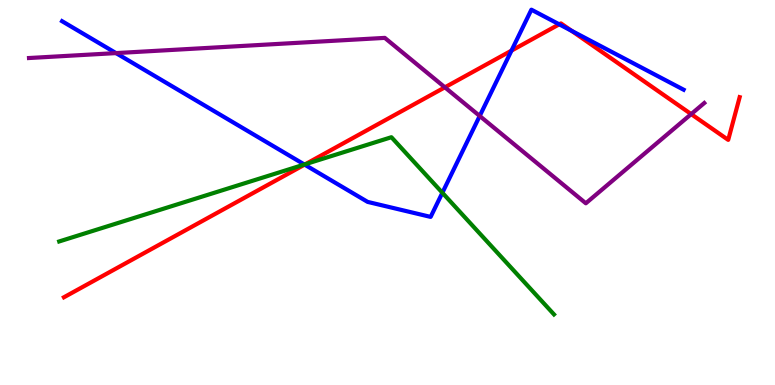[{'lines': ['blue', 'red'], 'intersections': [{'x': 3.93, 'y': 5.72}, {'x': 6.6, 'y': 8.69}, {'x': 7.22, 'y': 9.37}, {'x': 7.38, 'y': 9.2}]}, {'lines': ['green', 'red'], 'intersections': [{'x': 3.94, 'y': 5.74}]}, {'lines': ['purple', 'red'], 'intersections': [{'x': 5.74, 'y': 7.73}, {'x': 8.92, 'y': 7.04}]}, {'lines': ['blue', 'green'], 'intersections': [{'x': 3.93, 'y': 5.73}, {'x': 5.71, 'y': 4.99}]}, {'lines': ['blue', 'purple'], 'intersections': [{'x': 1.5, 'y': 8.62}, {'x': 6.19, 'y': 6.99}]}, {'lines': ['green', 'purple'], 'intersections': []}]